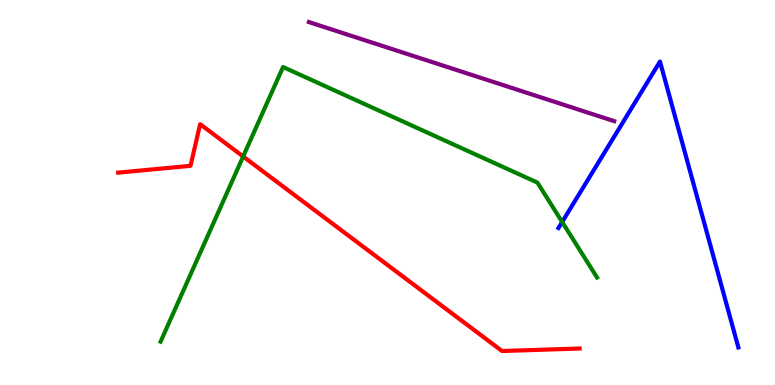[{'lines': ['blue', 'red'], 'intersections': []}, {'lines': ['green', 'red'], 'intersections': [{'x': 3.14, 'y': 5.94}]}, {'lines': ['purple', 'red'], 'intersections': []}, {'lines': ['blue', 'green'], 'intersections': [{'x': 7.25, 'y': 4.23}]}, {'lines': ['blue', 'purple'], 'intersections': []}, {'lines': ['green', 'purple'], 'intersections': []}]